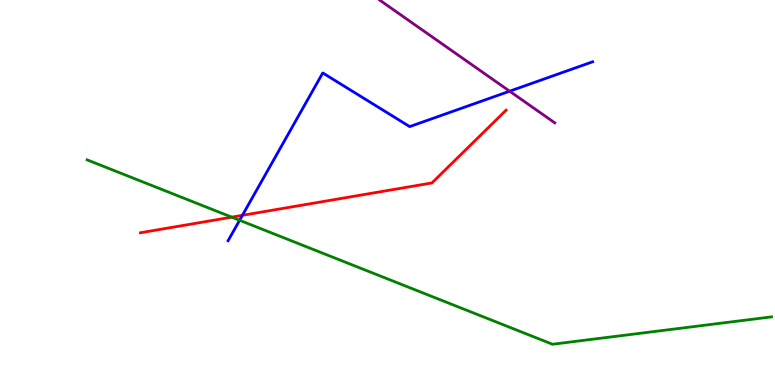[{'lines': ['blue', 'red'], 'intersections': [{'x': 3.13, 'y': 4.41}]}, {'lines': ['green', 'red'], 'intersections': [{'x': 2.99, 'y': 4.36}]}, {'lines': ['purple', 'red'], 'intersections': []}, {'lines': ['blue', 'green'], 'intersections': [{'x': 3.09, 'y': 4.28}]}, {'lines': ['blue', 'purple'], 'intersections': [{'x': 6.58, 'y': 7.63}]}, {'lines': ['green', 'purple'], 'intersections': []}]